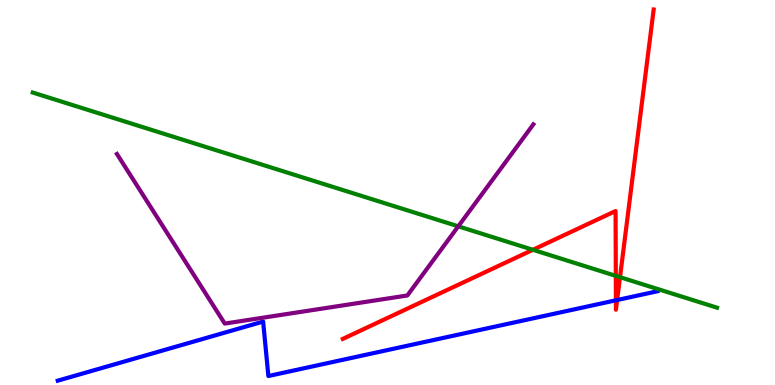[{'lines': ['blue', 'red'], 'intersections': [{'x': 7.95, 'y': 2.2}, {'x': 7.96, 'y': 2.21}]}, {'lines': ['green', 'red'], 'intersections': [{'x': 6.88, 'y': 3.51}, {'x': 7.95, 'y': 2.83}, {'x': 8.0, 'y': 2.8}]}, {'lines': ['purple', 'red'], 'intersections': []}, {'lines': ['blue', 'green'], 'intersections': []}, {'lines': ['blue', 'purple'], 'intersections': []}, {'lines': ['green', 'purple'], 'intersections': [{'x': 5.91, 'y': 4.12}]}]